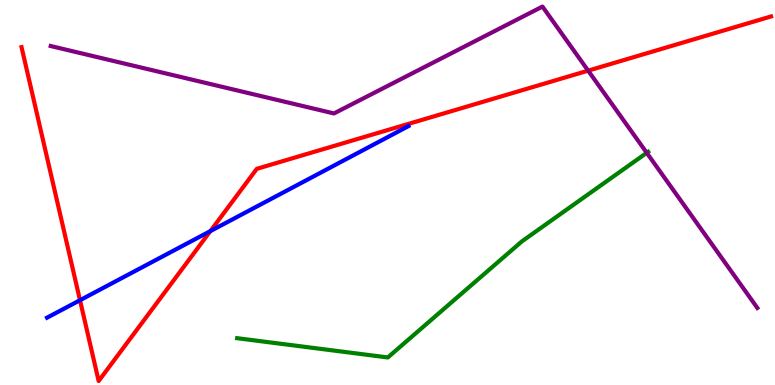[{'lines': ['blue', 'red'], 'intersections': [{'x': 1.03, 'y': 2.2}, {'x': 2.71, 'y': 4.0}]}, {'lines': ['green', 'red'], 'intersections': []}, {'lines': ['purple', 'red'], 'intersections': [{'x': 7.59, 'y': 8.16}]}, {'lines': ['blue', 'green'], 'intersections': []}, {'lines': ['blue', 'purple'], 'intersections': []}, {'lines': ['green', 'purple'], 'intersections': [{'x': 8.35, 'y': 6.03}]}]